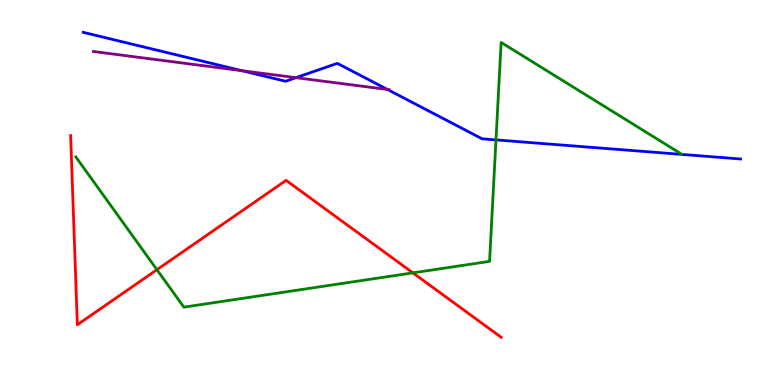[{'lines': ['blue', 'red'], 'intersections': []}, {'lines': ['green', 'red'], 'intersections': [{'x': 2.03, 'y': 2.99}, {'x': 5.33, 'y': 2.91}]}, {'lines': ['purple', 'red'], 'intersections': []}, {'lines': ['blue', 'green'], 'intersections': [{'x': 6.4, 'y': 6.37}]}, {'lines': ['blue', 'purple'], 'intersections': [{'x': 3.12, 'y': 8.16}, {'x': 3.82, 'y': 7.98}, {'x': 5.0, 'y': 7.68}]}, {'lines': ['green', 'purple'], 'intersections': []}]